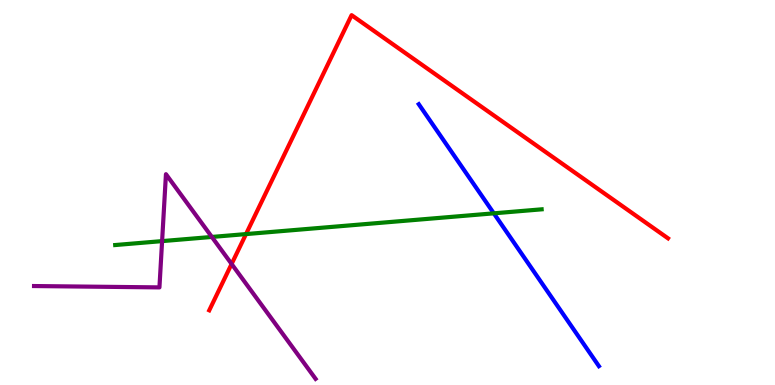[{'lines': ['blue', 'red'], 'intersections': []}, {'lines': ['green', 'red'], 'intersections': [{'x': 3.17, 'y': 3.92}]}, {'lines': ['purple', 'red'], 'intersections': [{'x': 2.99, 'y': 3.14}]}, {'lines': ['blue', 'green'], 'intersections': [{'x': 6.37, 'y': 4.46}]}, {'lines': ['blue', 'purple'], 'intersections': []}, {'lines': ['green', 'purple'], 'intersections': [{'x': 2.09, 'y': 3.74}, {'x': 2.73, 'y': 3.85}]}]